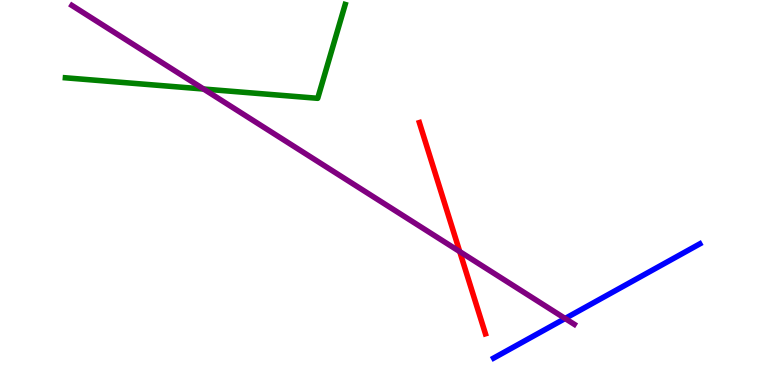[{'lines': ['blue', 'red'], 'intersections': []}, {'lines': ['green', 'red'], 'intersections': []}, {'lines': ['purple', 'red'], 'intersections': [{'x': 5.93, 'y': 3.47}]}, {'lines': ['blue', 'green'], 'intersections': []}, {'lines': ['blue', 'purple'], 'intersections': [{'x': 7.29, 'y': 1.73}]}, {'lines': ['green', 'purple'], 'intersections': [{'x': 2.63, 'y': 7.69}]}]